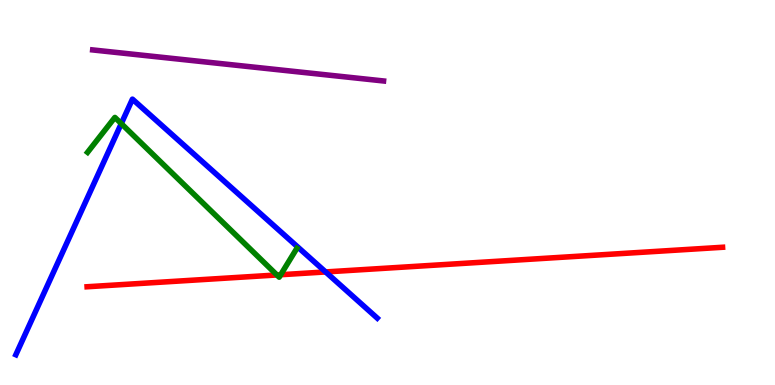[{'lines': ['blue', 'red'], 'intersections': [{'x': 4.2, 'y': 2.94}]}, {'lines': ['green', 'red'], 'intersections': [{'x': 3.57, 'y': 2.86}, {'x': 3.62, 'y': 2.86}]}, {'lines': ['purple', 'red'], 'intersections': []}, {'lines': ['blue', 'green'], 'intersections': [{'x': 1.56, 'y': 6.79}]}, {'lines': ['blue', 'purple'], 'intersections': []}, {'lines': ['green', 'purple'], 'intersections': []}]